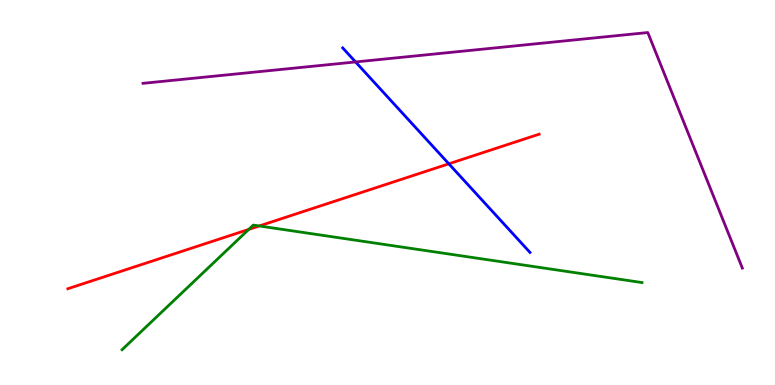[{'lines': ['blue', 'red'], 'intersections': [{'x': 5.79, 'y': 5.75}]}, {'lines': ['green', 'red'], 'intersections': [{'x': 3.21, 'y': 4.04}, {'x': 3.35, 'y': 4.13}]}, {'lines': ['purple', 'red'], 'intersections': []}, {'lines': ['blue', 'green'], 'intersections': []}, {'lines': ['blue', 'purple'], 'intersections': [{'x': 4.59, 'y': 8.39}]}, {'lines': ['green', 'purple'], 'intersections': []}]